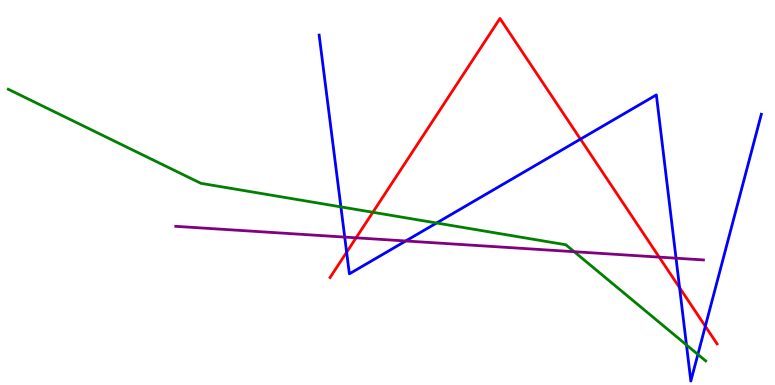[{'lines': ['blue', 'red'], 'intersections': [{'x': 4.47, 'y': 3.45}, {'x': 7.49, 'y': 6.39}, {'x': 8.77, 'y': 2.53}, {'x': 9.1, 'y': 1.53}]}, {'lines': ['green', 'red'], 'intersections': [{'x': 4.81, 'y': 4.49}]}, {'lines': ['purple', 'red'], 'intersections': [{'x': 4.59, 'y': 3.82}, {'x': 8.51, 'y': 3.32}]}, {'lines': ['blue', 'green'], 'intersections': [{'x': 4.4, 'y': 4.63}, {'x': 5.63, 'y': 4.21}, {'x': 8.86, 'y': 1.04}, {'x': 9.0, 'y': 0.795}]}, {'lines': ['blue', 'purple'], 'intersections': [{'x': 4.45, 'y': 3.84}, {'x': 5.24, 'y': 3.74}, {'x': 8.72, 'y': 3.29}]}, {'lines': ['green', 'purple'], 'intersections': [{'x': 7.41, 'y': 3.46}]}]